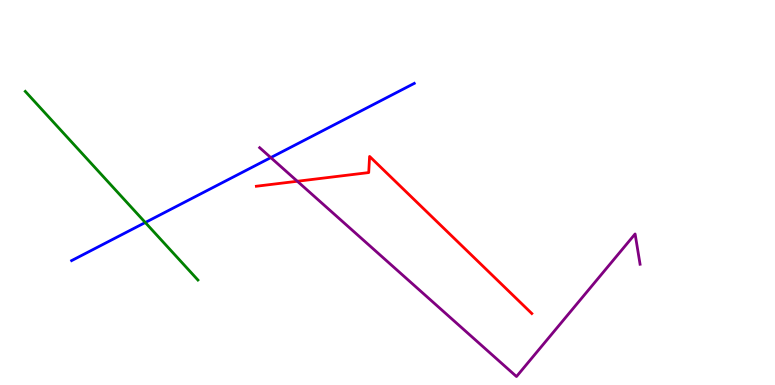[{'lines': ['blue', 'red'], 'intersections': []}, {'lines': ['green', 'red'], 'intersections': []}, {'lines': ['purple', 'red'], 'intersections': [{'x': 3.84, 'y': 5.29}]}, {'lines': ['blue', 'green'], 'intersections': [{'x': 1.87, 'y': 4.22}]}, {'lines': ['blue', 'purple'], 'intersections': [{'x': 3.49, 'y': 5.91}]}, {'lines': ['green', 'purple'], 'intersections': []}]